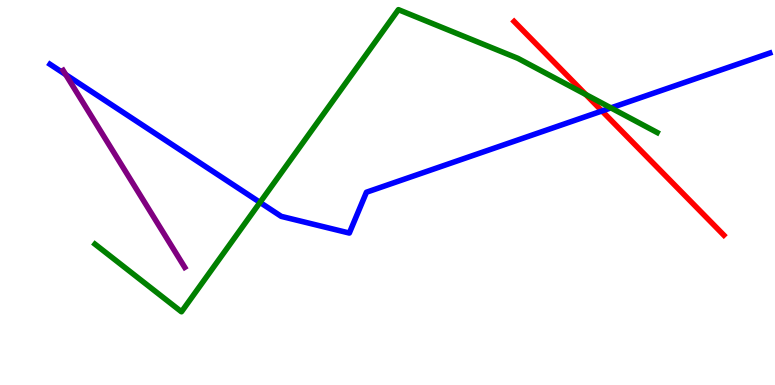[{'lines': ['blue', 'red'], 'intersections': [{'x': 7.77, 'y': 7.12}]}, {'lines': ['green', 'red'], 'intersections': [{'x': 7.56, 'y': 7.55}]}, {'lines': ['purple', 'red'], 'intersections': []}, {'lines': ['blue', 'green'], 'intersections': [{'x': 3.35, 'y': 4.74}, {'x': 7.88, 'y': 7.2}]}, {'lines': ['blue', 'purple'], 'intersections': [{'x': 0.848, 'y': 8.06}]}, {'lines': ['green', 'purple'], 'intersections': []}]